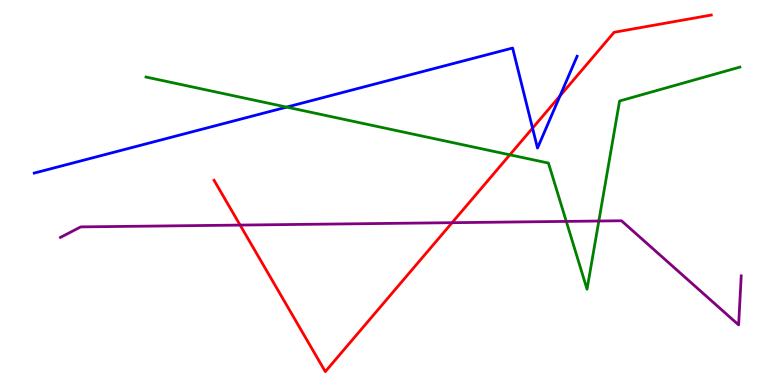[{'lines': ['blue', 'red'], 'intersections': [{'x': 6.87, 'y': 6.67}, {'x': 7.23, 'y': 7.51}]}, {'lines': ['green', 'red'], 'intersections': [{'x': 6.58, 'y': 5.98}]}, {'lines': ['purple', 'red'], 'intersections': [{'x': 3.1, 'y': 4.15}, {'x': 5.83, 'y': 4.22}]}, {'lines': ['blue', 'green'], 'intersections': [{'x': 3.7, 'y': 7.22}]}, {'lines': ['blue', 'purple'], 'intersections': []}, {'lines': ['green', 'purple'], 'intersections': [{'x': 7.31, 'y': 4.25}, {'x': 7.73, 'y': 4.26}]}]